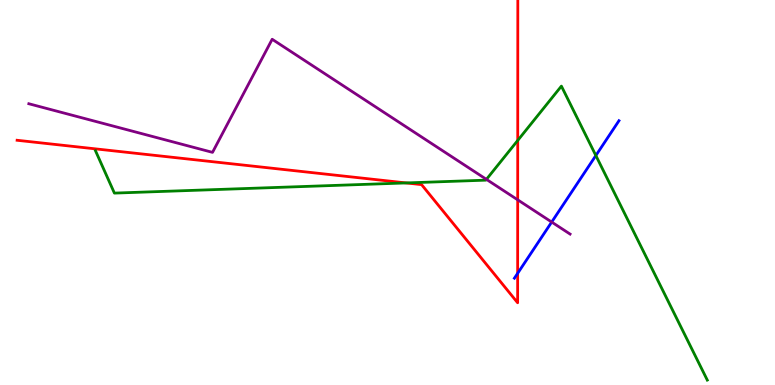[{'lines': ['blue', 'red'], 'intersections': [{'x': 6.68, 'y': 2.9}]}, {'lines': ['green', 'red'], 'intersections': [{'x': 5.24, 'y': 5.25}, {'x': 6.68, 'y': 6.35}]}, {'lines': ['purple', 'red'], 'intersections': [{'x': 6.68, 'y': 4.81}]}, {'lines': ['blue', 'green'], 'intersections': [{'x': 7.69, 'y': 5.96}]}, {'lines': ['blue', 'purple'], 'intersections': [{'x': 7.12, 'y': 4.23}]}, {'lines': ['green', 'purple'], 'intersections': [{'x': 6.28, 'y': 5.34}]}]